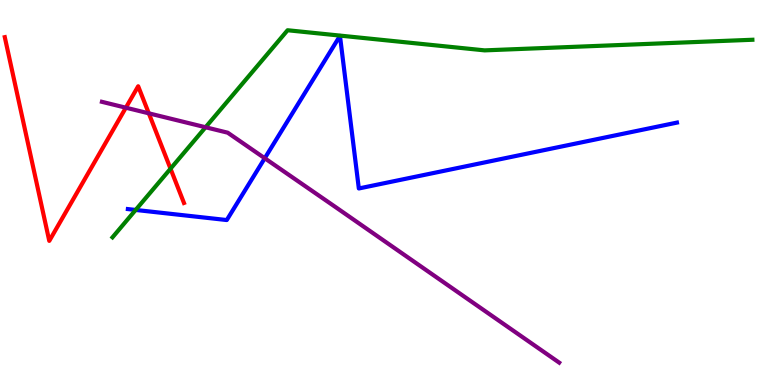[{'lines': ['blue', 'red'], 'intersections': []}, {'lines': ['green', 'red'], 'intersections': [{'x': 2.2, 'y': 5.62}]}, {'lines': ['purple', 'red'], 'intersections': [{'x': 1.62, 'y': 7.2}, {'x': 1.92, 'y': 7.06}]}, {'lines': ['blue', 'green'], 'intersections': [{'x': 1.75, 'y': 4.55}]}, {'lines': ['blue', 'purple'], 'intersections': [{'x': 3.42, 'y': 5.89}]}, {'lines': ['green', 'purple'], 'intersections': [{'x': 2.65, 'y': 6.69}]}]